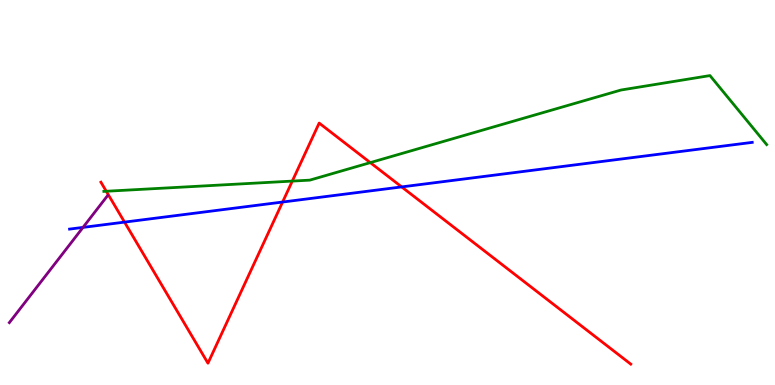[{'lines': ['blue', 'red'], 'intersections': [{'x': 1.61, 'y': 4.23}, {'x': 3.65, 'y': 4.75}, {'x': 5.18, 'y': 5.15}]}, {'lines': ['green', 'red'], 'intersections': [{'x': 1.37, 'y': 5.03}, {'x': 3.77, 'y': 5.3}, {'x': 4.78, 'y': 5.78}]}, {'lines': ['purple', 'red'], 'intersections': []}, {'lines': ['blue', 'green'], 'intersections': []}, {'lines': ['blue', 'purple'], 'intersections': [{'x': 1.07, 'y': 4.09}]}, {'lines': ['green', 'purple'], 'intersections': []}]